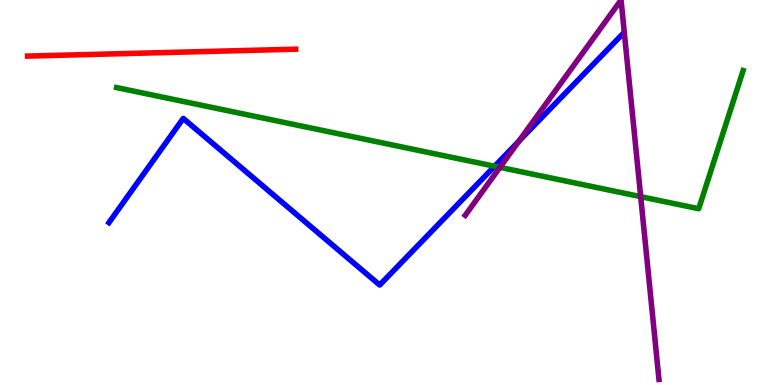[{'lines': ['blue', 'red'], 'intersections': []}, {'lines': ['green', 'red'], 'intersections': []}, {'lines': ['purple', 'red'], 'intersections': []}, {'lines': ['blue', 'green'], 'intersections': [{'x': 6.38, 'y': 5.68}]}, {'lines': ['blue', 'purple'], 'intersections': [{'x': 6.7, 'y': 6.33}]}, {'lines': ['green', 'purple'], 'intersections': [{'x': 6.45, 'y': 5.65}, {'x': 8.27, 'y': 4.89}]}]